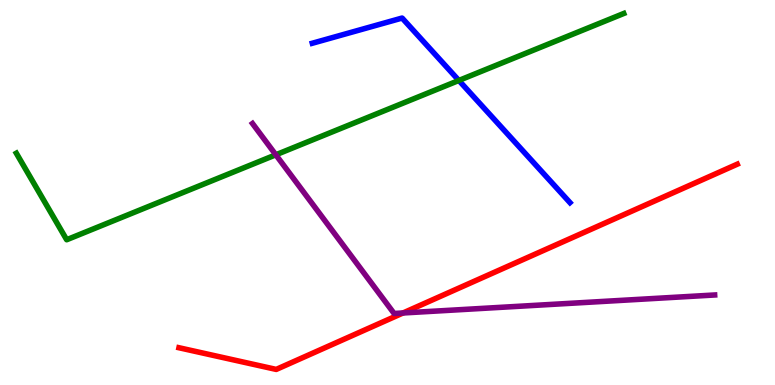[{'lines': ['blue', 'red'], 'intersections': []}, {'lines': ['green', 'red'], 'intersections': []}, {'lines': ['purple', 'red'], 'intersections': [{'x': 5.2, 'y': 1.87}]}, {'lines': ['blue', 'green'], 'intersections': [{'x': 5.92, 'y': 7.91}]}, {'lines': ['blue', 'purple'], 'intersections': []}, {'lines': ['green', 'purple'], 'intersections': [{'x': 3.56, 'y': 5.98}]}]